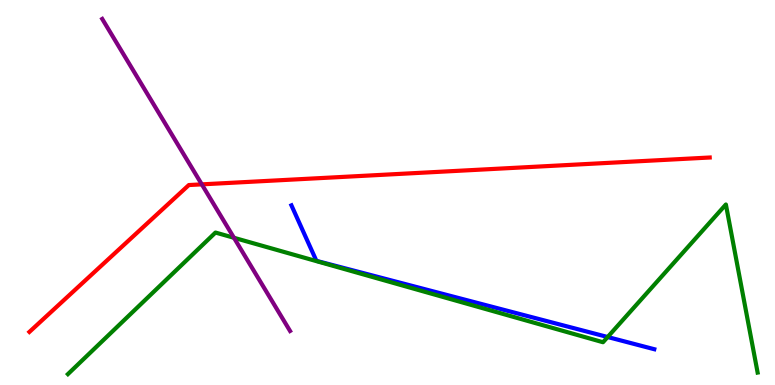[{'lines': ['blue', 'red'], 'intersections': []}, {'lines': ['green', 'red'], 'intersections': []}, {'lines': ['purple', 'red'], 'intersections': [{'x': 2.6, 'y': 5.21}]}, {'lines': ['blue', 'green'], 'intersections': [{'x': 7.84, 'y': 1.25}]}, {'lines': ['blue', 'purple'], 'intersections': []}, {'lines': ['green', 'purple'], 'intersections': [{'x': 3.02, 'y': 3.82}]}]